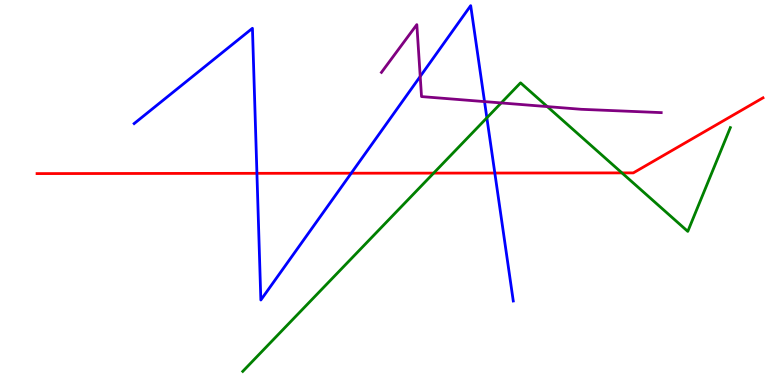[{'lines': ['blue', 'red'], 'intersections': [{'x': 3.32, 'y': 5.5}, {'x': 4.53, 'y': 5.5}, {'x': 6.38, 'y': 5.51}]}, {'lines': ['green', 'red'], 'intersections': [{'x': 5.6, 'y': 5.5}, {'x': 8.03, 'y': 5.51}]}, {'lines': ['purple', 'red'], 'intersections': []}, {'lines': ['blue', 'green'], 'intersections': [{'x': 6.28, 'y': 6.94}]}, {'lines': ['blue', 'purple'], 'intersections': [{'x': 5.42, 'y': 8.01}, {'x': 6.25, 'y': 7.36}]}, {'lines': ['green', 'purple'], 'intersections': [{'x': 6.47, 'y': 7.33}, {'x': 7.06, 'y': 7.23}]}]